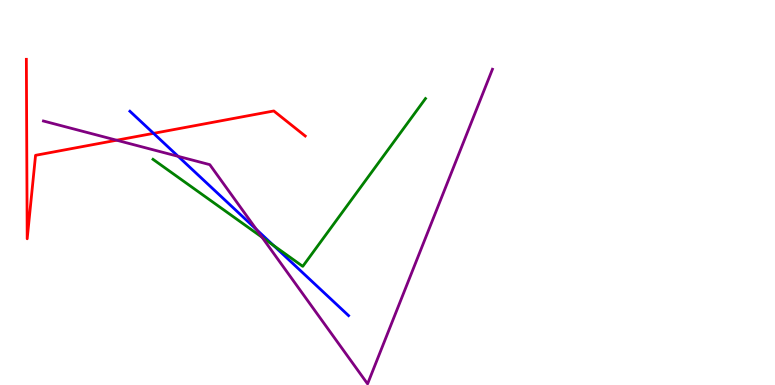[{'lines': ['blue', 'red'], 'intersections': [{'x': 1.98, 'y': 6.54}]}, {'lines': ['green', 'red'], 'intersections': []}, {'lines': ['purple', 'red'], 'intersections': [{'x': 1.51, 'y': 6.36}]}, {'lines': ['blue', 'green'], 'intersections': [{'x': 3.53, 'y': 3.63}]}, {'lines': ['blue', 'purple'], 'intersections': [{'x': 2.3, 'y': 5.94}, {'x': 3.31, 'y': 4.04}]}, {'lines': ['green', 'purple'], 'intersections': [{'x': 3.38, 'y': 3.84}]}]